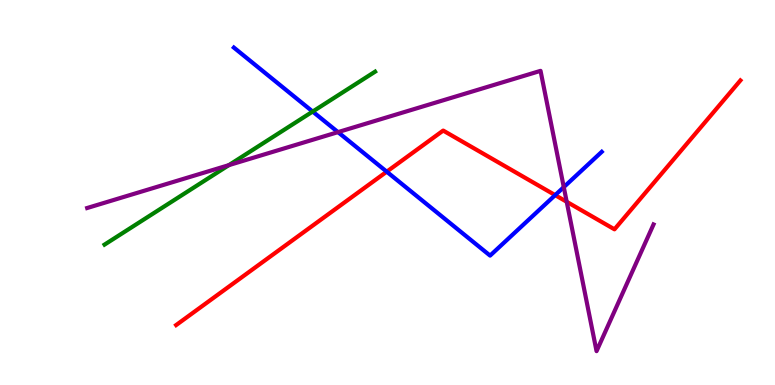[{'lines': ['blue', 'red'], 'intersections': [{'x': 4.99, 'y': 5.54}, {'x': 7.16, 'y': 4.93}]}, {'lines': ['green', 'red'], 'intersections': []}, {'lines': ['purple', 'red'], 'intersections': [{'x': 7.31, 'y': 4.76}]}, {'lines': ['blue', 'green'], 'intersections': [{'x': 4.03, 'y': 7.1}]}, {'lines': ['blue', 'purple'], 'intersections': [{'x': 4.36, 'y': 6.57}, {'x': 7.27, 'y': 5.14}]}, {'lines': ['green', 'purple'], 'intersections': [{'x': 2.95, 'y': 5.71}]}]